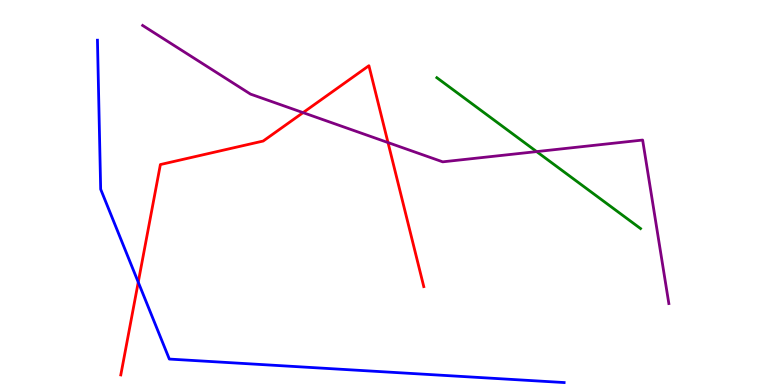[{'lines': ['blue', 'red'], 'intersections': [{'x': 1.78, 'y': 2.67}]}, {'lines': ['green', 'red'], 'intersections': []}, {'lines': ['purple', 'red'], 'intersections': [{'x': 3.91, 'y': 7.07}, {'x': 5.01, 'y': 6.3}]}, {'lines': ['blue', 'green'], 'intersections': []}, {'lines': ['blue', 'purple'], 'intersections': []}, {'lines': ['green', 'purple'], 'intersections': [{'x': 6.92, 'y': 6.06}]}]